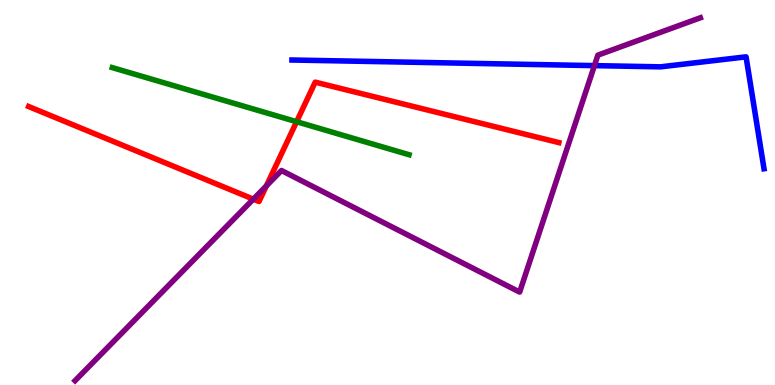[{'lines': ['blue', 'red'], 'intersections': []}, {'lines': ['green', 'red'], 'intersections': [{'x': 3.83, 'y': 6.84}]}, {'lines': ['purple', 'red'], 'intersections': [{'x': 3.27, 'y': 4.83}, {'x': 3.44, 'y': 5.17}]}, {'lines': ['blue', 'green'], 'intersections': []}, {'lines': ['blue', 'purple'], 'intersections': [{'x': 7.67, 'y': 8.3}]}, {'lines': ['green', 'purple'], 'intersections': []}]